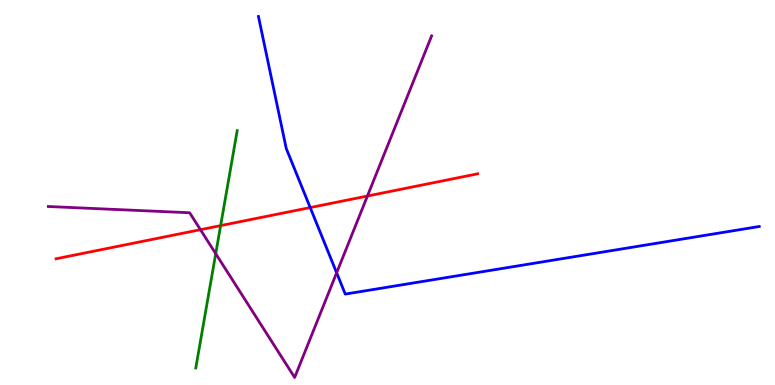[{'lines': ['blue', 'red'], 'intersections': [{'x': 4.0, 'y': 4.61}]}, {'lines': ['green', 'red'], 'intersections': [{'x': 2.85, 'y': 4.14}]}, {'lines': ['purple', 'red'], 'intersections': [{'x': 2.59, 'y': 4.03}, {'x': 4.74, 'y': 4.91}]}, {'lines': ['blue', 'green'], 'intersections': []}, {'lines': ['blue', 'purple'], 'intersections': [{'x': 4.34, 'y': 2.91}]}, {'lines': ['green', 'purple'], 'intersections': [{'x': 2.78, 'y': 3.41}]}]